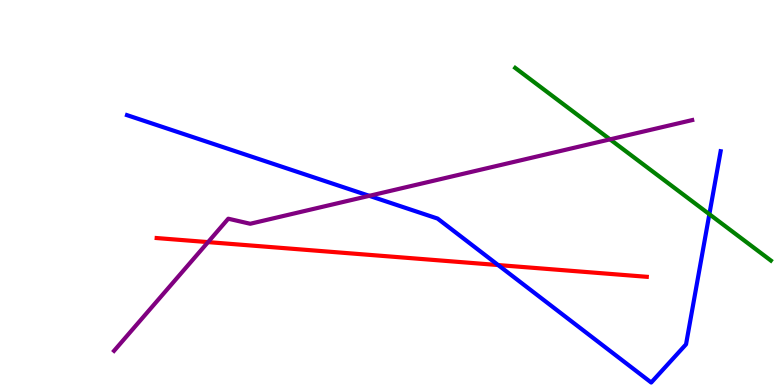[{'lines': ['blue', 'red'], 'intersections': [{'x': 6.43, 'y': 3.12}]}, {'lines': ['green', 'red'], 'intersections': []}, {'lines': ['purple', 'red'], 'intersections': [{'x': 2.68, 'y': 3.71}]}, {'lines': ['blue', 'green'], 'intersections': [{'x': 9.15, 'y': 4.44}]}, {'lines': ['blue', 'purple'], 'intersections': [{'x': 4.77, 'y': 4.91}]}, {'lines': ['green', 'purple'], 'intersections': [{'x': 7.87, 'y': 6.38}]}]